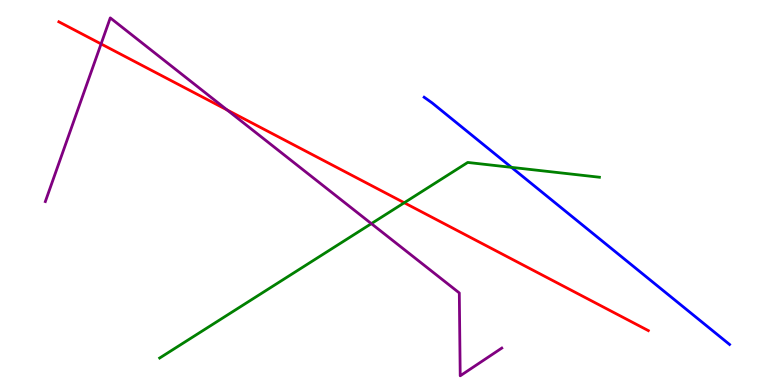[{'lines': ['blue', 'red'], 'intersections': []}, {'lines': ['green', 'red'], 'intersections': [{'x': 5.22, 'y': 4.73}]}, {'lines': ['purple', 'red'], 'intersections': [{'x': 1.3, 'y': 8.86}, {'x': 2.93, 'y': 7.14}]}, {'lines': ['blue', 'green'], 'intersections': [{'x': 6.6, 'y': 5.65}]}, {'lines': ['blue', 'purple'], 'intersections': []}, {'lines': ['green', 'purple'], 'intersections': [{'x': 4.79, 'y': 4.19}]}]